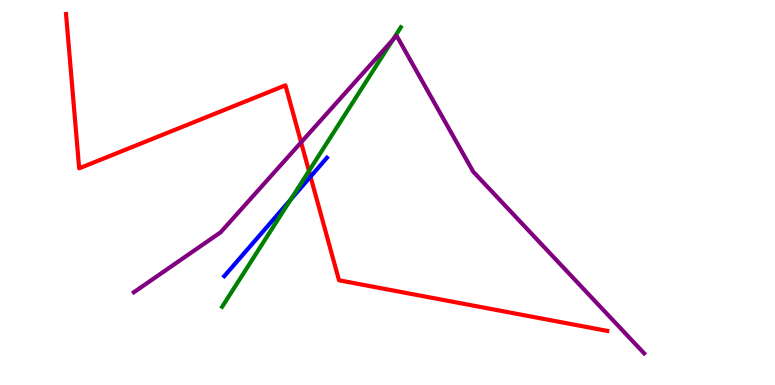[{'lines': ['blue', 'red'], 'intersections': [{'x': 4.01, 'y': 5.41}]}, {'lines': ['green', 'red'], 'intersections': [{'x': 3.99, 'y': 5.56}]}, {'lines': ['purple', 'red'], 'intersections': [{'x': 3.89, 'y': 6.3}]}, {'lines': ['blue', 'green'], 'intersections': [{'x': 3.75, 'y': 4.82}]}, {'lines': ['blue', 'purple'], 'intersections': []}, {'lines': ['green', 'purple'], 'intersections': [{'x': 5.07, 'y': 8.97}]}]